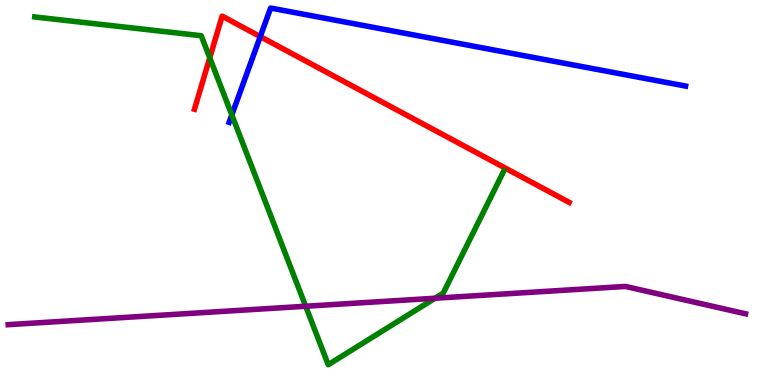[{'lines': ['blue', 'red'], 'intersections': [{'x': 3.36, 'y': 9.05}]}, {'lines': ['green', 'red'], 'intersections': [{'x': 2.71, 'y': 8.5}]}, {'lines': ['purple', 'red'], 'intersections': []}, {'lines': ['blue', 'green'], 'intersections': [{'x': 2.99, 'y': 7.01}]}, {'lines': ['blue', 'purple'], 'intersections': []}, {'lines': ['green', 'purple'], 'intersections': [{'x': 3.94, 'y': 2.05}, {'x': 5.61, 'y': 2.25}]}]